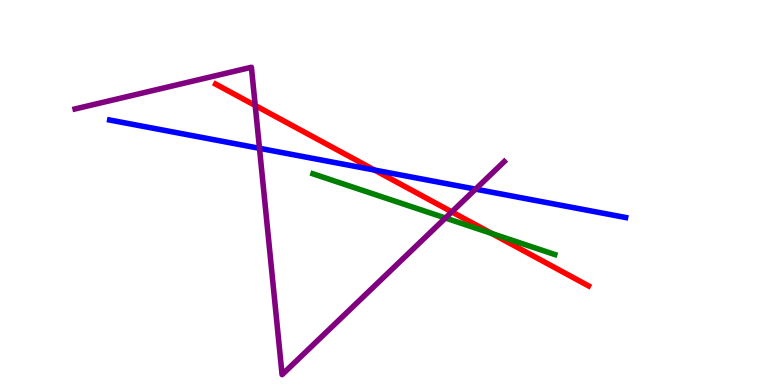[{'lines': ['blue', 'red'], 'intersections': [{'x': 4.83, 'y': 5.58}]}, {'lines': ['green', 'red'], 'intersections': [{'x': 6.34, 'y': 3.94}]}, {'lines': ['purple', 'red'], 'intersections': [{'x': 3.29, 'y': 7.26}, {'x': 5.83, 'y': 4.5}]}, {'lines': ['blue', 'green'], 'intersections': []}, {'lines': ['blue', 'purple'], 'intersections': [{'x': 3.35, 'y': 6.15}, {'x': 6.14, 'y': 5.09}]}, {'lines': ['green', 'purple'], 'intersections': [{'x': 5.75, 'y': 4.34}]}]